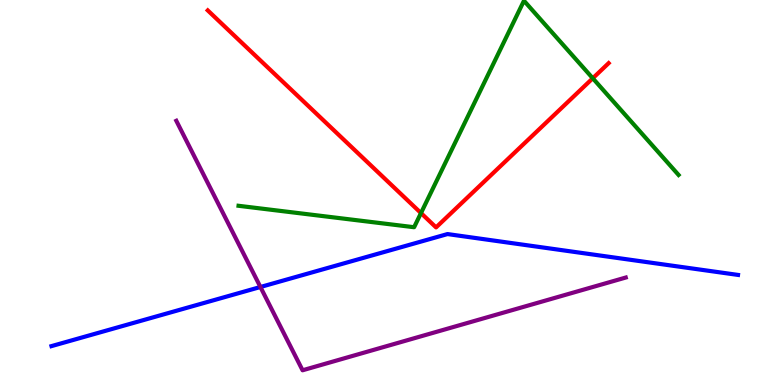[{'lines': ['blue', 'red'], 'intersections': []}, {'lines': ['green', 'red'], 'intersections': [{'x': 5.43, 'y': 4.47}, {'x': 7.65, 'y': 7.97}]}, {'lines': ['purple', 'red'], 'intersections': []}, {'lines': ['blue', 'green'], 'intersections': []}, {'lines': ['blue', 'purple'], 'intersections': [{'x': 3.36, 'y': 2.55}]}, {'lines': ['green', 'purple'], 'intersections': []}]